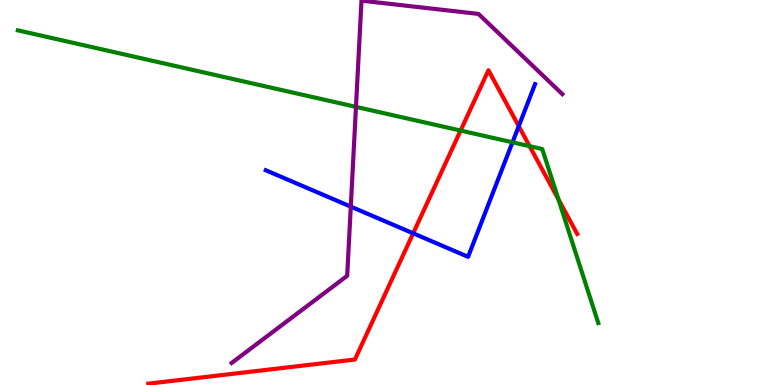[{'lines': ['blue', 'red'], 'intersections': [{'x': 5.33, 'y': 3.94}, {'x': 6.69, 'y': 6.72}]}, {'lines': ['green', 'red'], 'intersections': [{'x': 5.94, 'y': 6.61}, {'x': 6.83, 'y': 6.2}, {'x': 7.21, 'y': 4.82}]}, {'lines': ['purple', 'red'], 'intersections': []}, {'lines': ['blue', 'green'], 'intersections': [{'x': 6.61, 'y': 6.3}]}, {'lines': ['blue', 'purple'], 'intersections': [{'x': 4.53, 'y': 4.63}]}, {'lines': ['green', 'purple'], 'intersections': [{'x': 4.59, 'y': 7.22}]}]